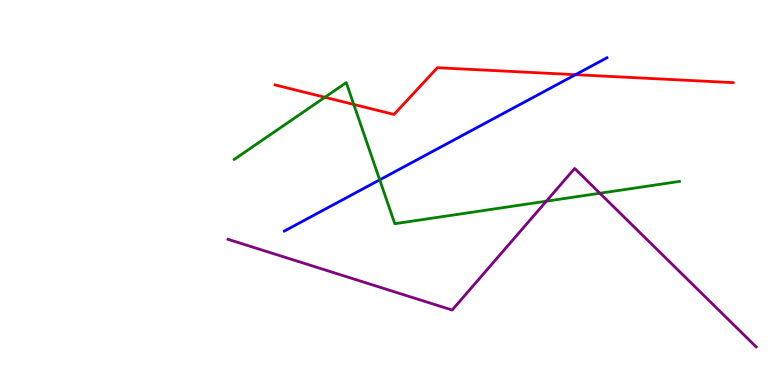[{'lines': ['blue', 'red'], 'intersections': [{'x': 7.43, 'y': 8.06}]}, {'lines': ['green', 'red'], 'intersections': [{'x': 4.19, 'y': 7.47}, {'x': 4.56, 'y': 7.29}]}, {'lines': ['purple', 'red'], 'intersections': []}, {'lines': ['blue', 'green'], 'intersections': [{'x': 4.9, 'y': 5.33}]}, {'lines': ['blue', 'purple'], 'intersections': []}, {'lines': ['green', 'purple'], 'intersections': [{'x': 7.05, 'y': 4.77}, {'x': 7.74, 'y': 4.98}]}]